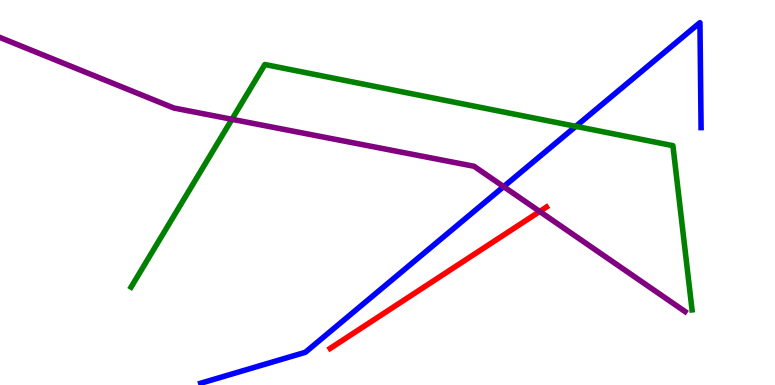[{'lines': ['blue', 'red'], 'intersections': []}, {'lines': ['green', 'red'], 'intersections': []}, {'lines': ['purple', 'red'], 'intersections': [{'x': 6.96, 'y': 4.51}]}, {'lines': ['blue', 'green'], 'intersections': [{'x': 7.43, 'y': 6.72}]}, {'lines': ['blue', 'purple'], 'intersections': [{'x': 6.5, 'y': 5.15}]}, {'lines': ['green', 'purple'], 'intersections': [{'x': 2.99, 'y': 6.9}]}]